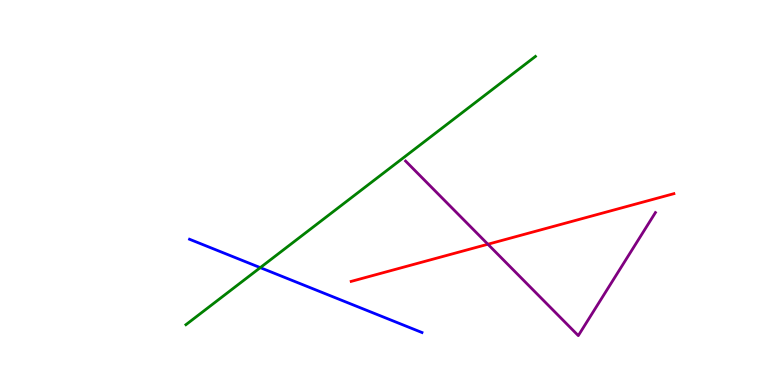[{'lines': ['blue', 'red'], 'intersections': []}, {'lines': ['green', 'red'], 'intersections': []}, {'lines': ['purple', 'red'], 'intersections': [{'x': 6.3, 'y': 3.66}]}, {'lines': ['blue', 'green'], 'intersections': [{'x': 3.36, 'y': 3.05}]}, {'lines': ['blue', 'purple'], 'intersections': []}, {'lines': ['green', 'purple'], 'intersections': []}]